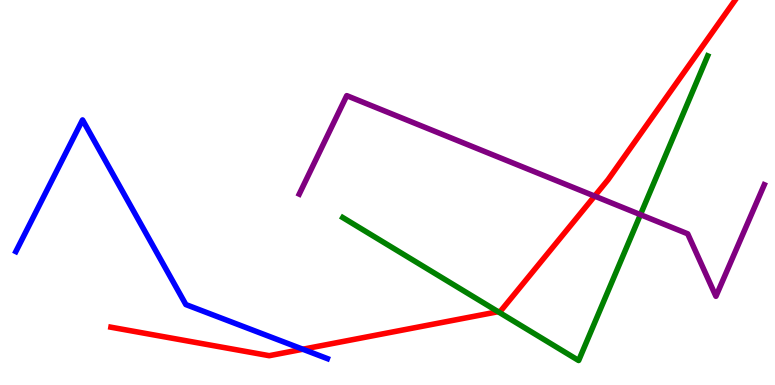[{'lines': ['blue', 'red'], 'intersections': [{'x': 3.91, 'y': 0.929}]}, {'lines': ['green', 'red'], 'intersections': [{'x': 6.43, 'y': 1.9}]}, {'lines': ['purple', 'red'], 'intersections': [{'x': 7.67, 'y': 4.91}]}, {'lines': ['blue', 'green'], 'intersections': []}, {'lines': ['blue', 'purple'], 'intersections': []}, {'lines': ['green', 'purple'], 'intersections': [{'x': 8.26, 'y': 4.42}]}]